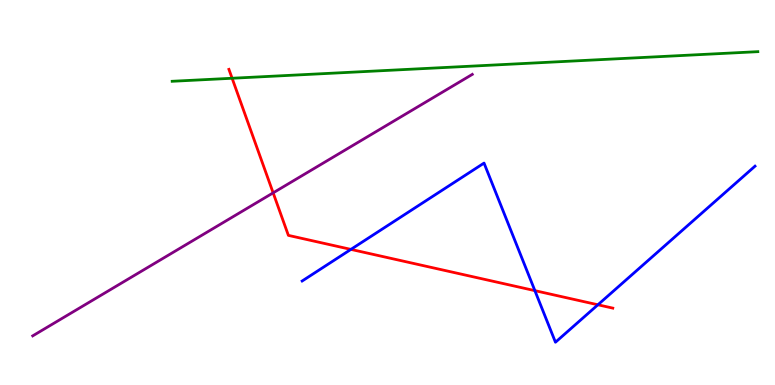[{'lines': ['blue', 'red'], 'intersections': [{'x': 4.53, 'y': 3.52}, {'x': 6.9, 'y': 2.45}, {'x': 7.71, 'y': 2.08}]}, {'lines': ['green', 'red'], 'intersections': [{'x': 2.99, 'y': 7.97}]}, {'lines': ['purple', 'red'], 'intersections': [{'x': 3.52, 'y': 4.99}]}, {'lines': ['blue', 'green'], 'intersections': []}, {'lines': ['blue', 'purple'], 'intersections': []}, {'lines': ['green', 'purple'], 'intersections': []}]